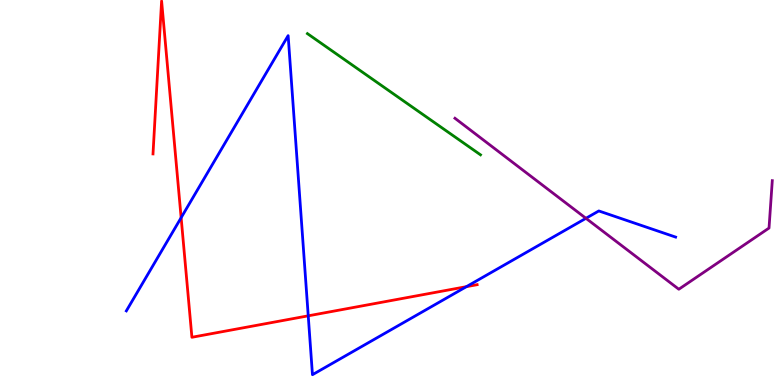[{'lines': ['blue', 'red'], 'intersections': [{'x': 2.34, 'y': 4.35}, {'x': 3.98, 'y': 1.8}, {'x': 6.02, 'y': 2.55}]}, {'lines': ['green', 'red'], 'intersections': []}, {'lines': ['purple', 'red'], 'intersections': []}, {'lines': ['blue', 'green'], 'intersections': []}, {'lines': ['blue', 'purple'], 'intersections': [{'x': 7.56, 'y': 4.33}]}, {'lines': ['green', 'purple'], 'intersections': []}]